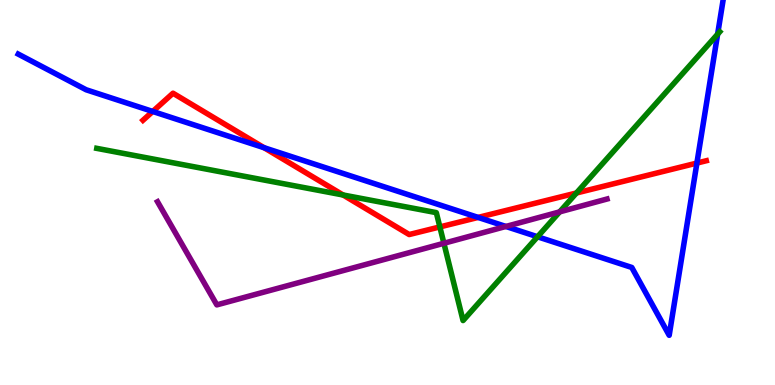[{'lines': ['blue', 'red'], 'intersections': [{'x': 1.97, 'y': 7.1}, {'x': 3.41, 'y': 6.16}, {'x': 6.17, 'y': 4.35}, {'x': 8.99, 'y': 5.76}]}, {'lines': ['green', 'red'], 'intersections': [{'x': 4.43, 'y': 4.94}, {'x': 5.68, 'y': 4.11}, {'x': 7.44, 'y': 4.99}]}, {'lines': ['purple', 'red'], 'intersections': []}, {'lines': ['blue', 'green'], 'intersections': [{'x': 6.94, 'y': 3.85}, {'x': 9.26, 'y': 9.11}]}, {'lines': ['blue', 'purple'], 'intersections': [{'x': 6.53, 'y': 4.12}]}, {'lines': ['green', 'purple'], 'intersections': [{'x': 5.73, 'y': 3.68}, {'x': 7.22, 'y': 4.5}]}]